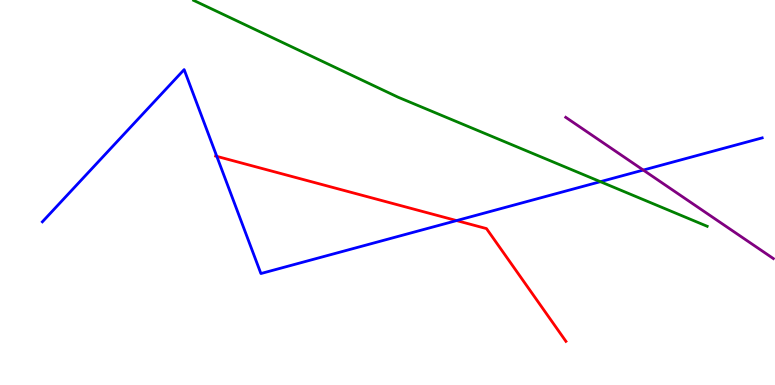[{'lines': ['blue', 'red'], 'intersections': [{'x': 2.8, 'y': 5.94}, {'x': 5.89, 'y': 4.27}]}, {'lines': ['green', 'red'], 'intersections': []}, {'lines': ['purple', 'red'], 'intersections': []}, {'lines': ['blue', 'green'], 'intersections': [{'x': 7.75, 'y': 5.28}]}, {'lines': ['blue', 'purple'], 'intersections': [{'x': 8.3, 'y': 5.58}]}, {'lines': ['green', 'purple'], 'intersections': []}]